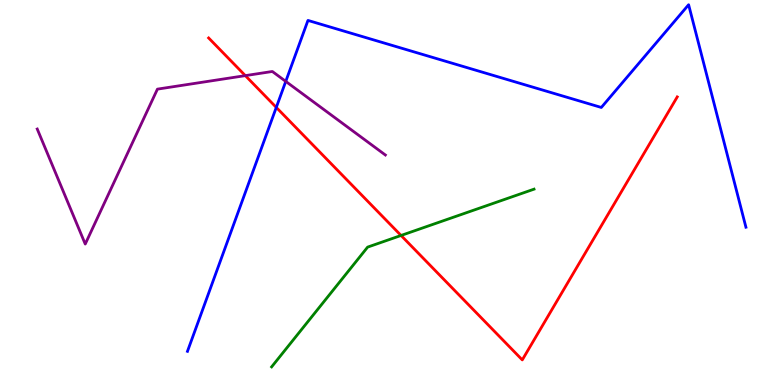[{'lines': ['blue', 'red'], 'intersections': [{'x': 3.57, 'y': 7.21}]}, {'lines': ['green', 'red'], 'intersections': [{'x': 5.17, 'y': 3.88}]}, {'lines': ['purple', 'red'], 'intersections': [{'x': 3.17, 'y': 8.04}]}, {'lines': ['blue', 'green'], 'intersections': []}, {'lines': ['blue', 'purple'], 'intersections': [{'x': 3.69, 'y': 7.89}]}, {'lines': ['green', 'purple'], 'intersections': []}]